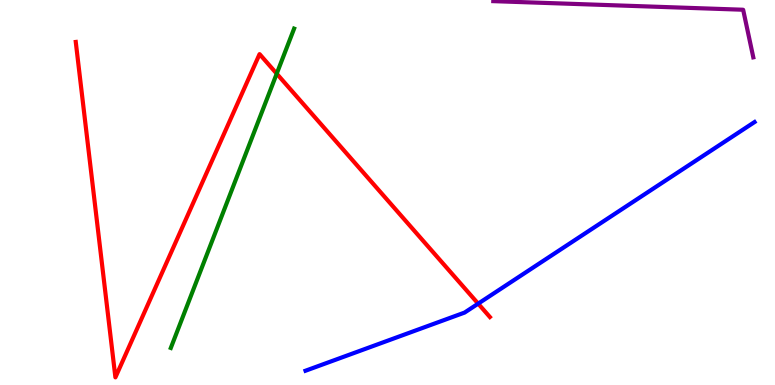[{'lines': ['blue', 'red'], 'intersections': [{'x': 6.17, 'y': 2.11}]}, {'lines': ['green', 'red'], 'intersections': [{'x': 3.57, 'y': 8.09}]}, {'lines': ['purple', 'red'], 'intersections': []}, {'lines': ['blue', 'green'], 'intersections': []}, {'lines': ['blue', 'purple'], 'intersections': []}, {'lines': ['green', 'purple'], 'intersections': []}]